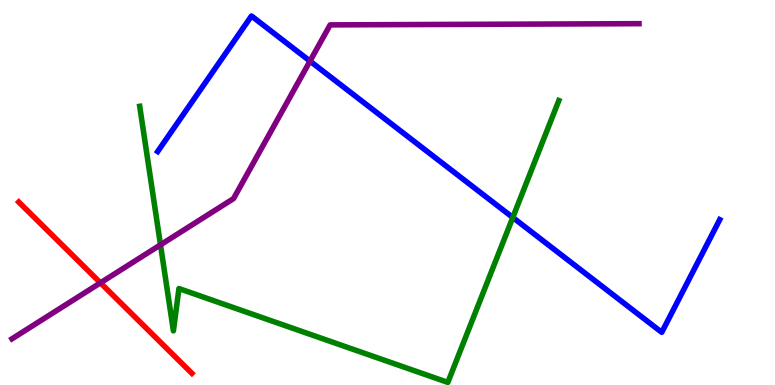[{'lines': ['blue', 'red'], 'intersections': []}, {'lines': ['green', 'red'], 'intersections': []}, {'lines': ['purple', 'red'], 'intersections': [{'x': 1.3, 'y': 2.65}]}, {'lines': ['blue', 'green'], 'intersections': [{'x': 6.62, 'y': 4.35}]}, {'lines': ['blue', 'purple'], 'intersections': [{'x': 4.0, 'y': 8.41}]}, {'lines': ['green', 'purple'], 'intersections': [{'x': 2.07, 'y': 3.64}]}]